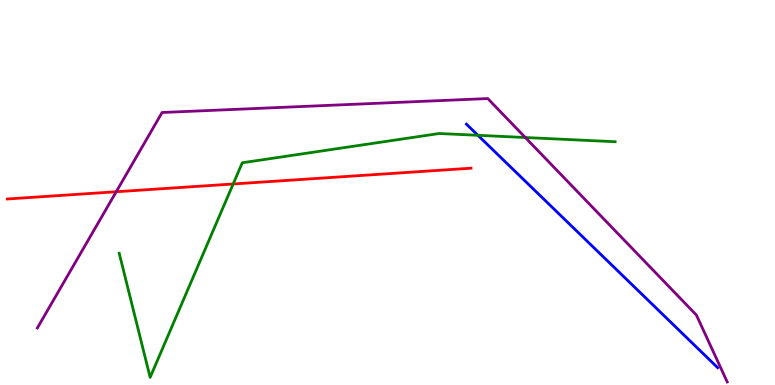[{'lines': ['blue', 'red'], 'intersections': []}, {'lines': ['green', 'red'], 'intersections': [{'x': 3.01, 'y': 5.22}]}, {'lines': ['purple', 'red'], 'intersections': [{'x': 1.5, 'y': 5.02}]}, {'lines': ['blue', 'green'], 'intersections': [{'x': 6.17, 'y': 6.49}]}, {'lines': ['blue', 'purple'], 'intersections': []}, {'lines': ['green', 'purple'], 'intersections': [{'x': 6.78, 'y': 6.43}]}]